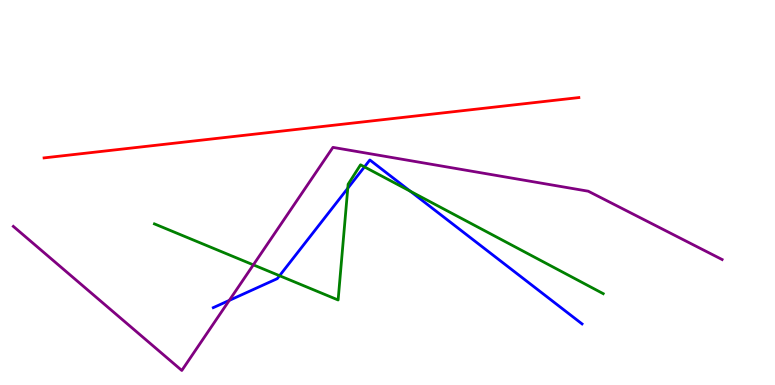[{'lines': ['blue', 'red'], 'intersections': []}, {'lines': ['green', 'red'], 'intersections': []}, {'lines': ['purple', 'red'], 'intersections': []}, {'lines': ['blue', 'green'], 'intersections': [{'x': 3.61, 'y': 2.84}, {'x': 4.49, 'y': 5.11}, {'x': 4.7, 'y': 5.67}, {'x': 5.29, 'y': 5.03}]}, {'lines': ['blue', 'purple'], 'intersections': [{'x': 2.96, 'y': 2.2}]}, {'lines': ['green', 'purple'], 'intersections': [{'x': 3.27, 'y': 3.12}]}]